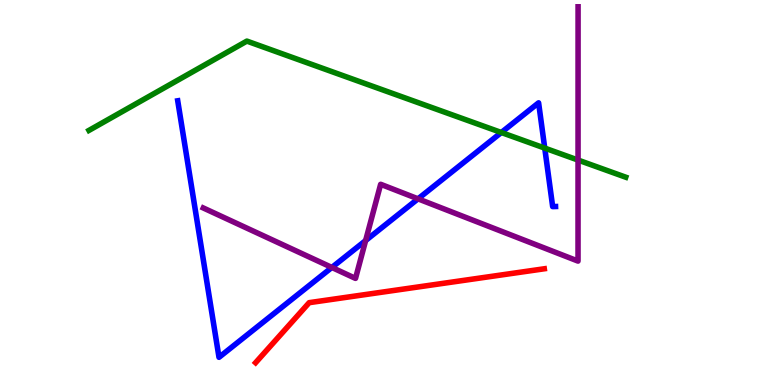[{'lines': ['blue', 'red'], 'intersections': []}, {'lines': ['green', 'red'], 'intersections': []}, {'lines': ['purple', 'red'], 'intersections': []}, {'lines': ['blue', 'green'], 'intersections': [{'x': 6.47, 'y': 6.56}, {'x': 7.03, 'y': 6.15}]}, {'lines': ['blue', 'purple'], 'intersections': [{'x': 4.28, 'y': 3.05}, {'x': 4.72, 'y': 3.75}, {'x': 5.39, 'y': 4.84}]}, {'lines': ['green', 'purple'], 'intersections': [{'x': 7.46, 'y': 5.84}]}]